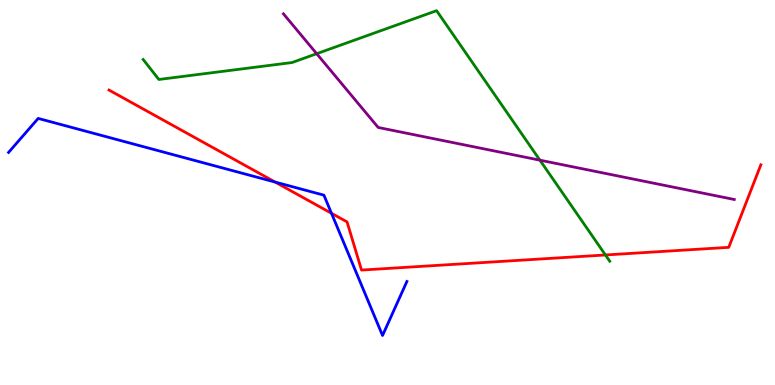[{'lines': ['blue', 'red'], 'intersections': [{'x': 3.55, 'y': 5.27}, {'x': 4.28, 'y': 4.46}]}, {'lines': ['green', 'red'], 'intersections': [{'x': 7.81, 'y': 3.38}]}, {'lines': ['purple', 'red'], 'intersections': []}, {'lines': ['blue', 'green'], 'intersections': []}, {'lines': ['blue', 'purple'], 'intersections': []}, {'lines': ['green', 'purple'], 'intersections': [{'x': 4.09, 'y': 8.61}, {'x': 6.97, 'y': 5.84}]}]